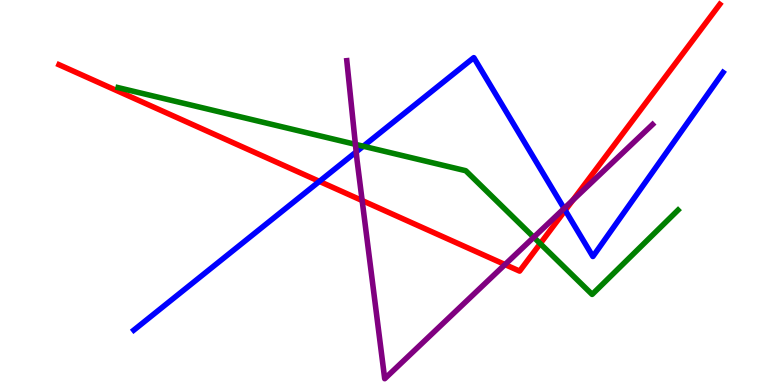[{'lines': ['blue', 'red'], 'intersections': [{'x': 4.12, 'y': 5.29}, {'x': 7.29, 'y': 4.54}]}, {'lines': ['green', 'red'], 'intersections': [{'x': 6.97, 'y': 3.67}]}, {'lines': ['purple', 'red'], 'intersections': [{'x': 4.67, 'y': 4.79}, {'x': 6.52, 'y': 3.13}, {'x': 7.39, 'y': 4.8}]}, {'lines': ['blue', 'green'], 'intersections': [{'x': 4.69, 'y': 6.2}]}, {'lines': ['blue', 'purple'], 'intersections': [{'x': 4.6, 'y': 6.05}, {'x': 7.28, 'y': 4.59}]}, {'lines': ['green', 'purple'], 'intersections': [{'x': 4.59, 'y': 6.25}, {'x': 6.89, 'y': 3.84}]}]